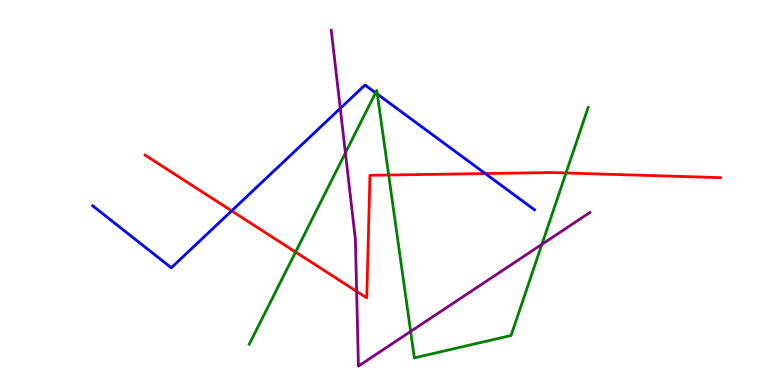[{'lines': ['blue', 'red'], 'intersections': [{'x': 2.99, 'y': 4.52}, {'x': 6.26, 'y': 5.49}]}, {'lines': ['green', 'red'], 'intersections': [{'x': 3.81, 'y': 3.45}, {'x': 5.02, 'y': 5.45}, {'x': 7.3, 'y': 5.51}]}, {'lines': ['purple', 'red'], 'intersections': [{'x': 4.6, 'y': 2.43}]}, {'lines': ['blue', 'green'], 'intersections': [{'x': 4.85, 'y': 7.59}, {'x': 4.87, 'y': 7.56}]}, {'lines': ['blue', 'purple'], 'intersections': [{'x': 4.39, 'y': 7.19}]}, {'lines': ['green', 'purple'], 'intersections': [{'x': 4.46, 'y': 6.03}, {'x': 5.3, 'y': 1.39}, {'x': 6.99, 'y': 3.65}]}]